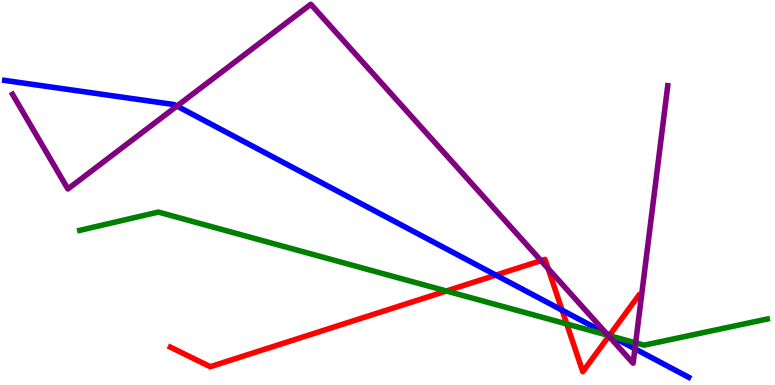[{'lines': ['blue', 'red'], 'intersections': [{'x': 6.4, 'y': 2.85}, {'x': 7.25, 'y': 1.94}, {'x': 7.86, 'y': 1.29}]}, {'lines': ['green', 'red'], 'intersections': [{'x': 5.76, 'y': 2.44}, {'x': 7.31, 'y': 1.58}, {'x': 7.86, 'y': 1.28}]}, {'lines': ['purple', 'red'], 'intersections': [{'x': 6.98, 'y': 3.23}, {'x': 7.07, 'y': 3.02}, {'x': 7.86, 'y': 1.27}]}, {'lines': ['blue', 'green'], 'intersections': [{'x': 7.88, 'y': 1.27}]}, {'lines': ['blue', 'purple'], 'intersections': [{'x': 2.28, 'y': 7.25}, {'x': 7.83, 'y': 1.33}, {'x': 8.19, 'y': 0.941}]}, {'lines': ['green', 'purple'], 'intersections': [{'x': 7.85, 'y': 1.29}, {'x': 8.2, 'y': 1.09}]}]